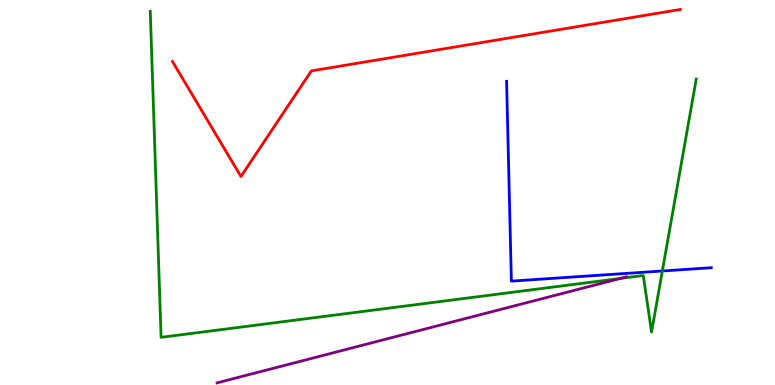[{'lines': ['blue', 'red'], 'intersections': []}, {'lines': ['green', 'red'], 'intersections': []}, {'lines': ['purple', 'red'], 'intersections': []}, {'lines': ['blue', 'green'], 'intersections': [{'x': 8.55, 'y': 2.96}]}, {'lines': ['blue', 'purple'], 'intersections': []}, {'lines': ['green', 'purple'], 'intersections': [{'x': 8.0, 'y': 2.77}]}]